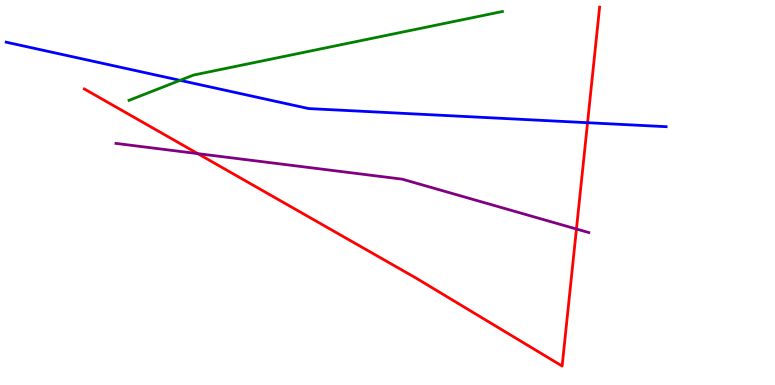[{'lines': ['blue', 'red'], 'intersections': [{'x': 7.58, 'y': 6.81}]}, {'lines': ['green', 'red'], 'intersections': []}, {'lines': ['purple', 'red'], 'intersections': [{'x': 2.55, 'y': 6.01}, {'x': 7.44, 'y': 4.05}]}, {'lines': ['blue', 'green'], 'intersections': [{'x': 2.32, 'y': 7.91}]}, {'lines': ['blue', 'purple'], 'intersections': []}, {'lines': ['green', 'purple'], 'intersections': []}]